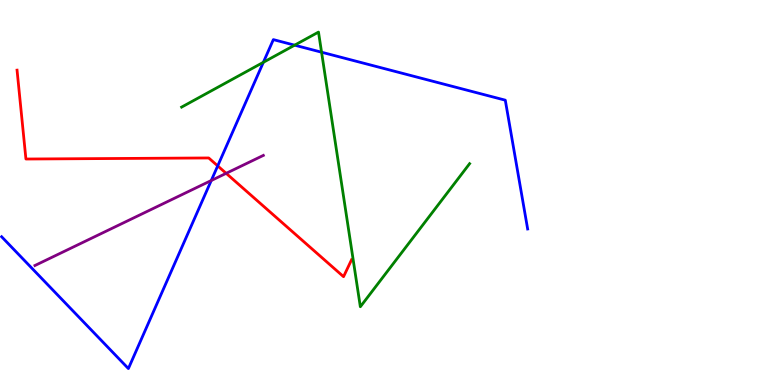[{'lines': ['blue', 'red'], 'intersections': [{'x': 2.81, 'y': 5.69}]}, {'lines': ['green', 'red'], 'intersections': []}, {'lines': ['purple', 'red'], 'intersections': [{'x': 2.92, 'y': 5.5}]}, {'lines': ['blue', 'green'], 'intersections': [{'x': 3.4, 'y': 8.38}, {'x': 3.8, 'y': 8.83}, {'x': 4.15, 'y': 8.64}]}, {'lines': ['blue', 'purple'], 'intersections': [{'x': 2.73, 'y': 5.31}]}, {'lines': ['green', 'purple'], 'intersections': []}]